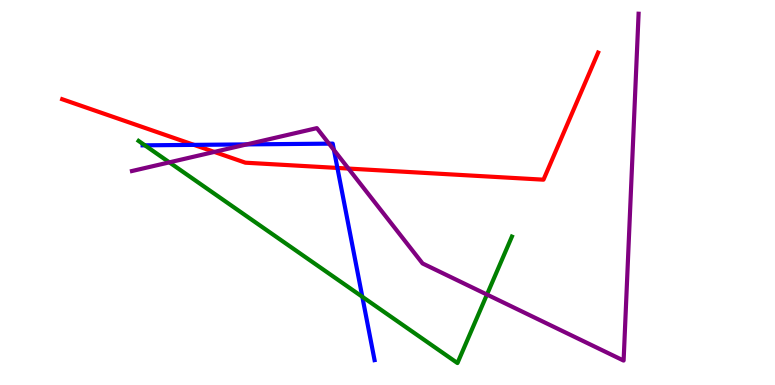[{'lines': ['blue', 'red'], 'intersections': [{'x': 2.5, 'y': 6.24}, {'x': 4.35, 'y': 5.64}]}, {'lines': ['green', 'red'], 'intersections': []}, {'lines': ['purple', 'red'], 'intersections': [{'x': 2.77, 'y': 6.05}, {'x': 4.5, 'y': 5.62}]}, {'lines': ['blue', 'green'], 'intersections': [{'x': 1.87, 'y': 6.23}, {'x': 4.68, 'y': 2.29}]}, {'lines': ['blue', 'purple'], 'intersections': [{'x': 3.18, 'y': 6.25}, {'x': 4.24, 'y': 6.27}, {'x': 4.31, 'y': 6.1}]}, {'lines': ['green', 'purple'], 'intersections': [{'x': 2.19, 'y': 5.78}, {'x': 6.28, 'y': 2.35}]}]